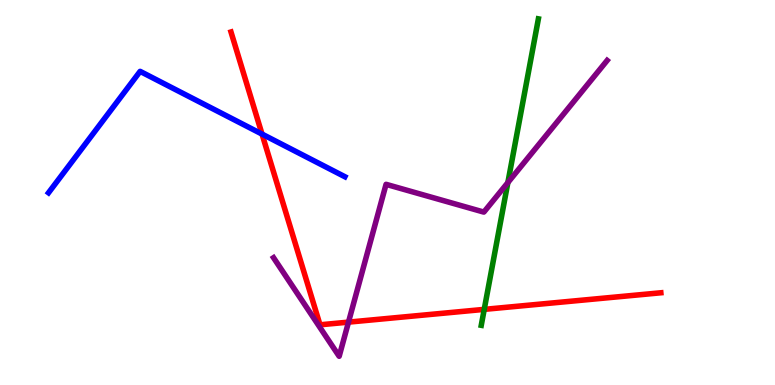[{'lines': ['blue', 'red'], 'intersections': [{'x': 3.38, 'y': 6.52}]}, {'lines': ['green', 'red'], 'intersections': [{'x': 6.25, 'y': 1.96}]}, {'lines': ['purple', 'red'], 'intersections': [{'x': 4.5, 'y': 1.63}]}, {'lines': ['blue', 'green'], 'intersections': []}, {'lines': ['blue', 'purple'], 'intersections': []}, {'lines': ['green', 'purple'], 'intersections': [{'x': 6.55, 'y': 5.26}]}]